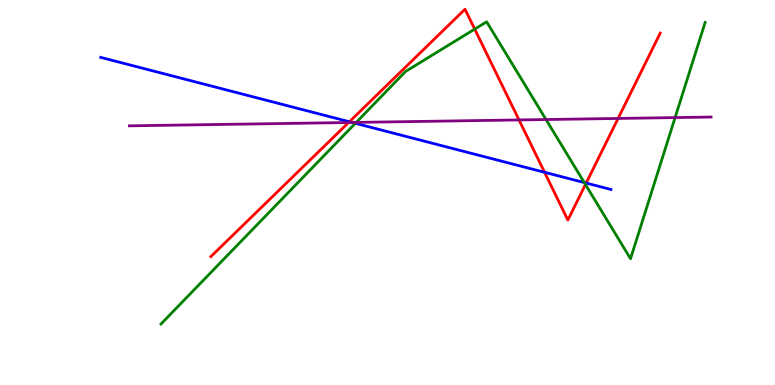[{'lines': ['blue', 'red'], 'intersections': [{'x': 4.51, 'y': 6.84}, {'x': 7.03, 'y': 5.53}, {'x': 7.56, 'y': 5.25}]}, {'lines': ['green', 'red'], 'intersections': [{'x': 6.13, 'y': 9.24}, {'x': 7.55, 'y': 5.21}]}, {'lines': ['purple', 'red'], 'intersections': [{'x': 4.5, 'y': 6.82}, {'x': 6.7, 'y': 6.88}, {'x': 7.98, 'y': 6.92}]}, {'lines': ['blue', 'green'], 'intersections': [{'x': 4.59, 'y': 6.8}, {'x': 7.54, 'y': 5.26}]}, {'lines': ['blue', 'purple'], 'intersections': [{'x': 4.54, 'y': 6.82}]}, {'lines': ['green', 'purple'], 'intersections': [{'x': 4.6, 'y': 6.82}, {'x': 7.05, 'y': 6.9}, {'x': 8.71, 'y': 6.95}]}]